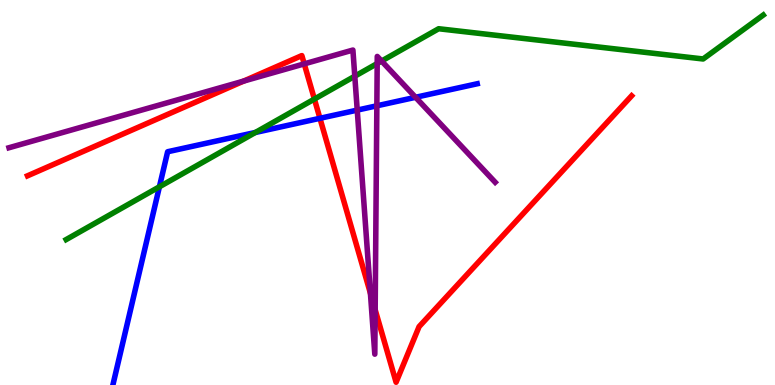[{'lines': ['blue', 'red'], 'intersections': [{'x': 4.13, 'y': 6.93}]}, {'lines': ['green', 'red'], 'intersections': [{'x': 4.06, 'y': 7.43}]}, {'lines': ['purple', 'red'], 'intersections': [{'x': 3.14, 'y': 7.89}, {'x': 3.93, 'y': 8.34}, {'x': 4.78, 'y': 2.38}, {'x': 4.84, 'y': 1.95}]}, {'lines': ['blue', 'green'], 'intersections': [{'x': 2.06, 'y': 5.15}, {'x': 3.3, 'y': 6.56}]}, {'lines': ['blue', 'purple'], 'intersections': [{'x': 4.61, 'y': 7.14}, {'x': 4.86, 'y': 7.25}, {'x': 5.36, 'y': 7.47}]}, {'lines': ['green', 'purple'], 'intersections': [{'x': 4.58, 'y': 8.02}, {'x': 4.87, 'y': 8.35}, {'x': 4.92, 'y': 8.41}]}]